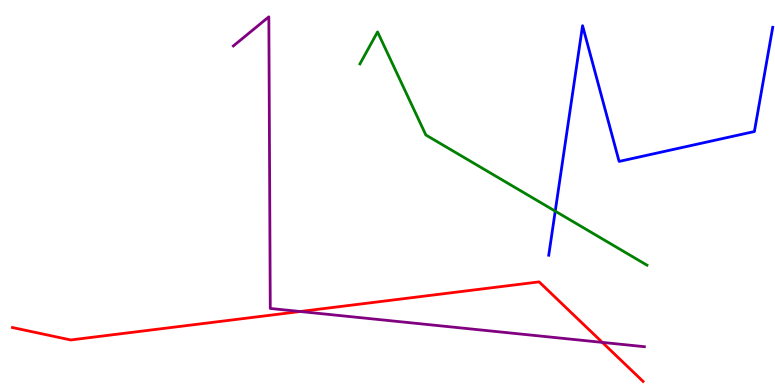[{'lines': ['blue', 'red'], 'intersections': []}, {'lines': ['green', 'red'], 'intersections': []}, {'lines': ['purple', 'red'], 'intersections': [{'x': 3.87, 'y': 1.91}, {'x': 7.77, 'y': 1.11}]}, {'lines': ['blue', 'green'], 'intersections': [{'x': 7.16, 'y': 4.52}]}, {'lines': ['blue', 'purple'], 'intersections': []}, {'lines': ['green', 'purple'], 'intersections': []}]